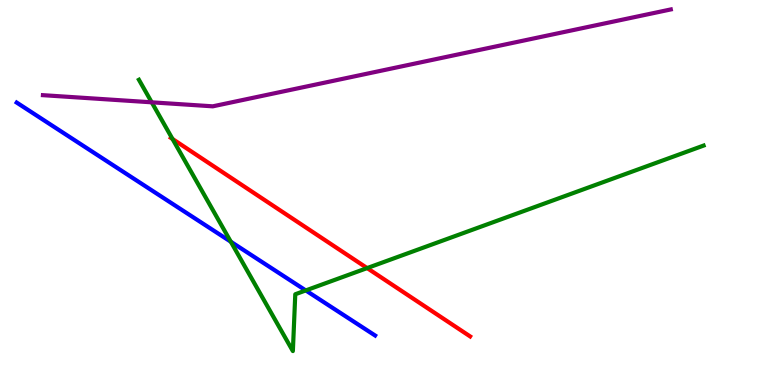[{'lines': ['blue', 'red'], 'intersections': []}, {'lines': ['green', 'red'], 'intersections': [{'x': 2.23, 'y': 6.39}, {'x': 4.74, 'y': 3.04}]}, {'lines': ['purple', 'red'], 'intersections': []}, {'lines': ['blue', 'green'], 'intersections': [{'x': 2.98, 'y': 3.72}, {'x': 3.95, 'y': 2.46}]}, {'lines': ['blue', 'purple'], 'intersections': []}, {'lines': ['green', 'purple'], 'intersections': [{'x': 1.96, 'y': 7.34}]}]